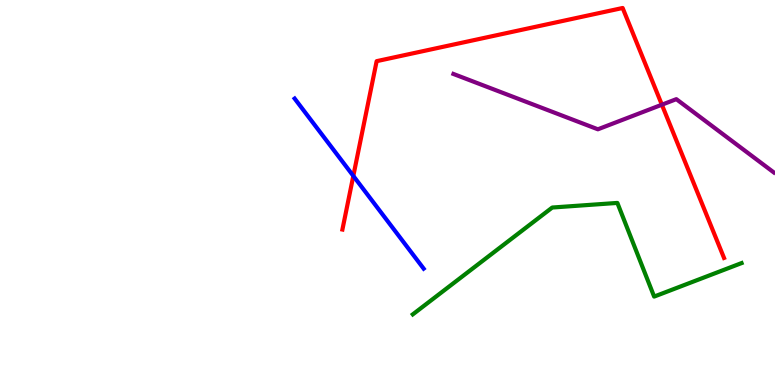[{'lines': ['blue', 'red'], 'intersections': [{'x': 4.56, 'y': 5.43}]}, {'lines': ['green', 'red'], 'intersections': []}, {'lines': ['purple', 'red'], 'intersections': [{'x': 8.54, 'y': 7.28}]}, {'lines': ['blue', 'green'], 'intersections': []}, {'lines': ['blue', 'purple'], 'intersections': []}, {'lines': ['green', 'purple'], 'intersections': []}]